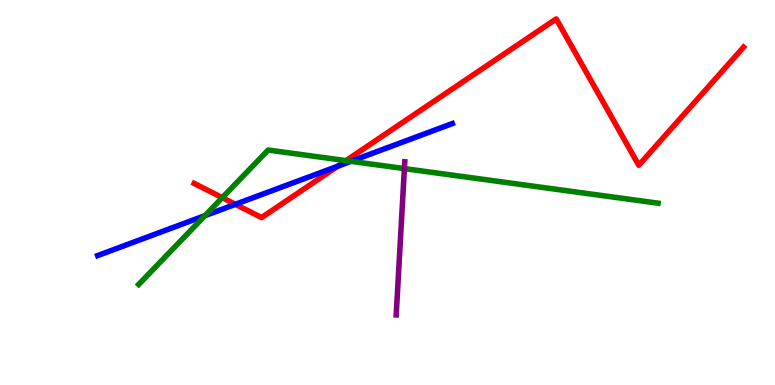[{'lines': ['blue', 'red'], 'intersections': [{'x': 3.04, 'y': 4.69}, {'x': 4.36, 'y': 5.68}]}, {'lines': ['green', 'red'], 'intersections': [{'x': 2.87, 'y': 4.87}, {'x': 4.46, 'y': 5.83}]}, {'lines': ['purple', 'red'], 'intersections': []}, {'lines': ['blue', 'green'], 'intersections': [{'x': 2.64, 'y': 4.4}, {'x': 4.53, 'y': 5.81}]}, {'lines': ['blue', 'purple'], 'intersections': []}, {'lines': ['green', 'purple'], 'intersections': [{'x': 5.22, 'y': 5.62}]}]